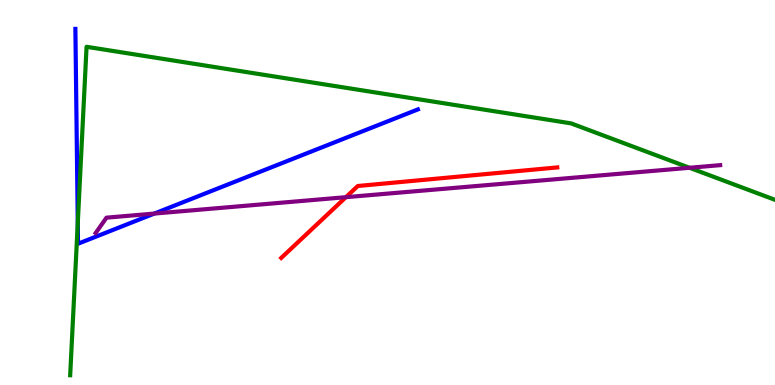[{'lines': ['blue', 'red'], 'intersections': []}, {'lines': ['green', 'red'], 'intersections': []}, {'lines': ['purple', 'red'], 'intersections': [{'x': 4.46, 'y': 4.88}]}, {'lines': ['blue', 'green'], 'intersections': [{'x': 1.0, 'y': 4.2}]}, {'lines': ['blue', 'purple'], 'intersections': [{'x': 1.99, 'y': 4.45}]}, {'lines': ['green', 'purple'], 'intersections': [{'x': 8.9, 'y': 5.64}]}]